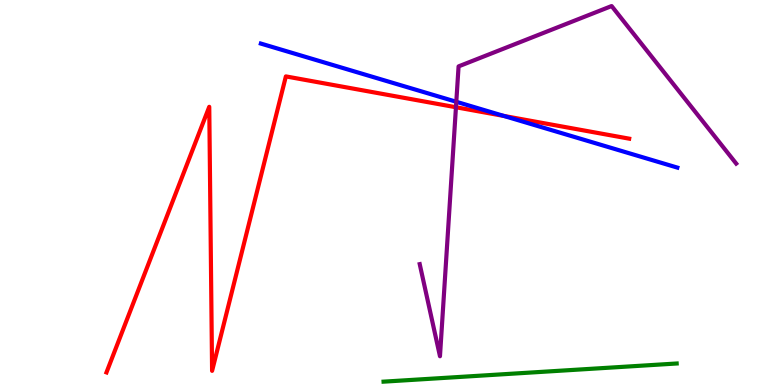[{'lines': ['blue', 'red'], 'intersections': [{'x': 6.5, 'y': 6.99}]}, {'lines': ['green', 'red'], 'intersections': []}, {'lines': ['purple', 'red'], 'intersections': [{'x': 5.88, 'y': 7.21}]}, {'lines': ['blue', 'green'], 'intersections': []}, {'lines': ['blue', 'purple'], 'intersections': [{'x': 5.89, 'y': 7.36}]}, {'lines': ['green', 'purple'], 'intersections': []}]